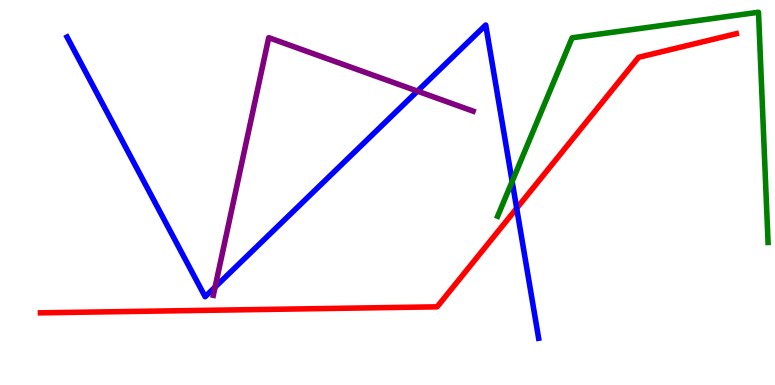[{'lines': ['blue', 'red'], 'intersections': [{'x': 6.67, 'y': 4.59}]}, {'lines': ['green', 'red'], 'intersections': []}, {'lines': ['purple', 'red'], 'intersections': []}, {'lines': ['blue', 'green'], 'intersections': [{'x': 6.61, 'y': 5.29}]}, {'lines': ['blue', 'purple'], 'intersections': [{'x': 2.78, 'y': 2.54}, {'x': 5.39, 'y': 7.63}]}, {'lines': ['green', 'purple'], 'intersections': []}]